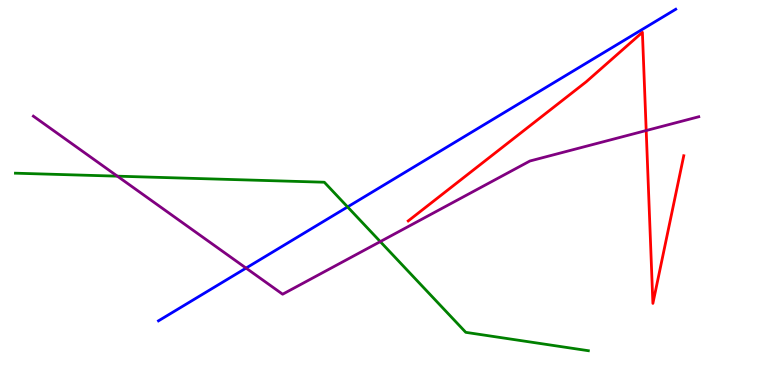[{'lines': ['blue', 'red'], 'intersections': []}, {'lines': ['green', 'red'], 'intersections': []}, {'lines': ['purple', 'red'], 'intersections': [{'x': 8.34, 'y': 6.61}]}, {'lines': ['blue', 'green'], 'intersections': [{'x': 4.48, 'y': 4.63}]}, {'lines': ['blue', 'purple'], 'intersections': [{'x': 3.17, 'y': 3.04}]}, {'lines': ['green', 'purple'], 'intersections': [{'x': 1.51, 'y': 5.42}, {'x': 4.91, 'y': 3.72}]}]